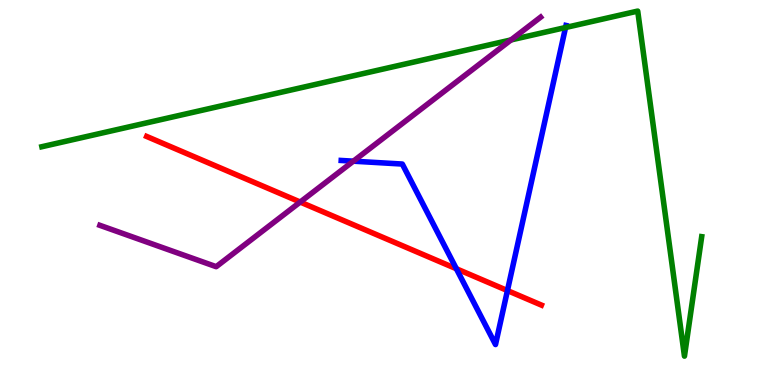[{'lines': ['blue', 'red'], 'intersections': [{'x': 5.89, 'y': 3.02}, {'x': 6.55, 'y': 2.45}]}, {'lines': ['green', 'red'], 'intersections': []}, {'lines': ['purple', 'red'], 'intersections': [{'x': 3.87, 'y': 4.75}]}, {'lines': ['blue', 'green'], 'intersections': [{'x': 7.3, 'y': 9.29}]}, {'lines': ['blue', 'purple'], 'intersections': [{'x': 4.56, 'y': 5.81}]}, {'lines': ['green', 'purple'], 'intersections': [{'x': 6.59, 'y': 8.96}]}]